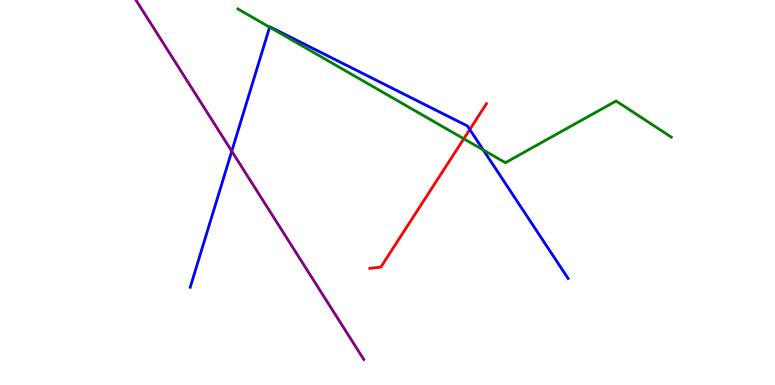[{'lines': ['blue', 'red'], 'intersections': [{'x': 6.06, 'y': 6.64}]}, {'lines': ['green', 'red'], 'intersections': [{'x': 5.98, 'y': 6.4}]}, {'lines': ['purple', 'red'], 'intersections': []}, {'lines': ['blue', 'green'], 'intersections': [{'x': 3.48, 'y': 9.29}, {'x': 6.24, 'y': 6.1}]}, {'lines': ['blue', 'purple'], 'intersections': [{'x': 2.99, 'y': 6.07}]}, {'lines': ['green', 'purple'], 'intersections': []}]